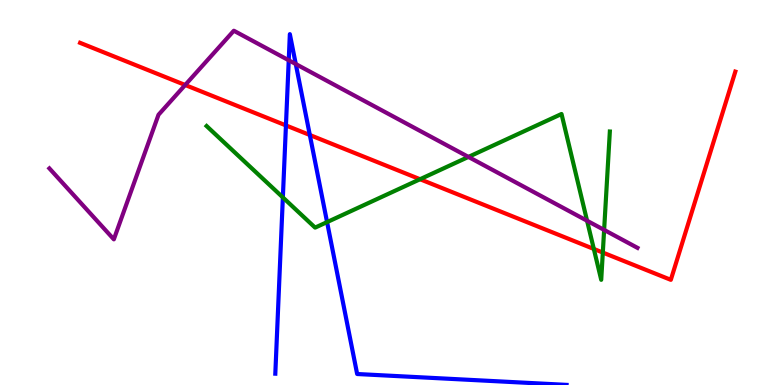[{'lines': ['blue', 'red'], 'intersections': [{'x': 3.69, 'y': 6.74}, {'x': 4.0, 'y': 6.49}]}, {'lines': ['green', 'red'], 'intersections': [{'x': 5.42, 'y': 5.34}, {'x': 7.66, 'y': 3.53}, {'x': 7.78, 'y': 3.44}]}, {'lines': ['purple', 'red'], 'intersections': [{'x': 2.39, 'y': 7.79}]}, {'lines': ['blue', 'green'], 'intersections': [{'x': 3.65, 'y': 4.87}, {'x': 4.22, 'y': 4.23}]}, {'lines': ['blue', 'purple'], 'intersections': [{'x': 3.73, 'y': 8.43}, {'x': 3.82, 'y': 8.34}]}, {'lines': ['green', 'purple'], 'intersections': [{'x': 6.04, 'y': 5.92}, {'x': 7.58, 'y': 4.27}, {'x': 7.8, 'y': 4.03}]}]